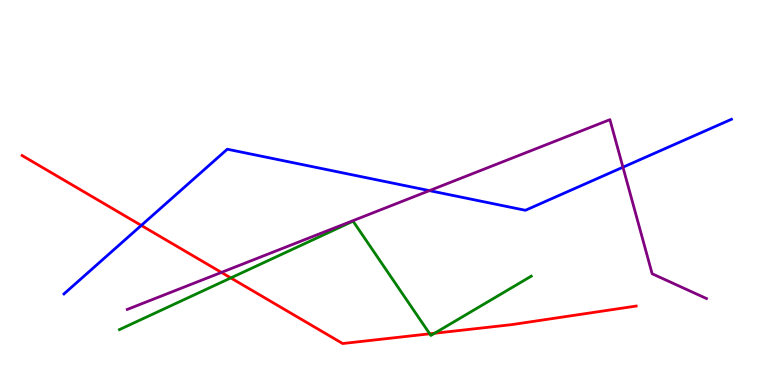[{'lines': ['blue', 'red'], 'intersections': [{'x': 1.82, 'y': 4.14}]}, {'lines': ['green', 'red'], 'intersections': [{'x': 2.98, 'y': 2.78}, {'x': 5.54, 'y': 1.33}, {'x': 5.61, 'y': 1.34}]}, {'lines': ['purple', 'red'], 'intersections': [{'x': 2.86, 'y': 2.92}]}, {'lines': ['blue', 'green'], 'intersections': []}, {'lines': ['blue', 'purple'], 'intersections': [{'x': 5.54, 'y': 5.05}, {'x': 8.04, 'y': 5.66}]}, {'lines': ['green', 'purple'], 'intersections': []}]